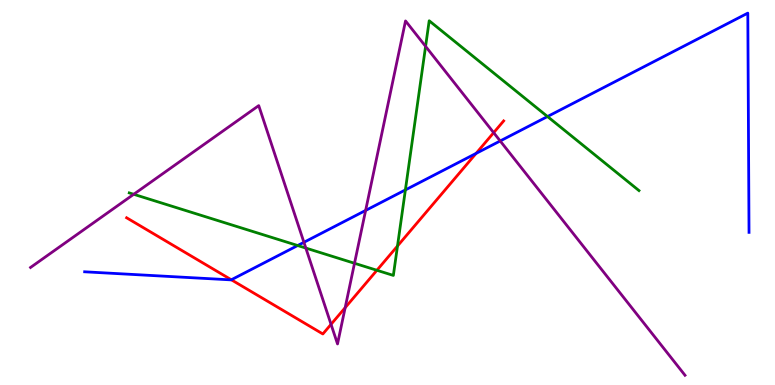[{'lines': ['blue', 'red'], 'intersections': [{'x': 2.98, 'y': 2.73}, {'x': 6.14, 'y': 6.02}]}, {'lines': ['green', 'red'], 'intersections': [{'x': 4.86, 'y': 2.98}, {'x': 5.13, 'y': 3.61}]}, {'lines': ['purple', 'red'], 'intersections': [{'x': 4.27, 'y': 1.58}, {'x': 4.45, 'y': 2.01}, {'x': 6.37, 'y': 6.55}]}, {'lines': ['blue', 'green'], 'intersections': [{'x': 3.84, 'y': 3.62}, {'x': 5.23, 'y': 5.07}, {'x': 7.06, 'y': 6.97}]}, {'lines': ['blue', 'purple'], 'intersections': [{'x': 3.92, 'y': 3.71}, {'x': 4.72, 'y': 4.53}, {'x': 6.45, 'y': 6.34}]}, {'lines': ['green', 'purple'], 'intersections': [{'x': 1.73, 'y': 4.95}, {'x': 3.95, 'y': 3.56}, {'x': 4.57, 'y': 3.16}, {'x': 5.49, 'y': 8.8}]}]